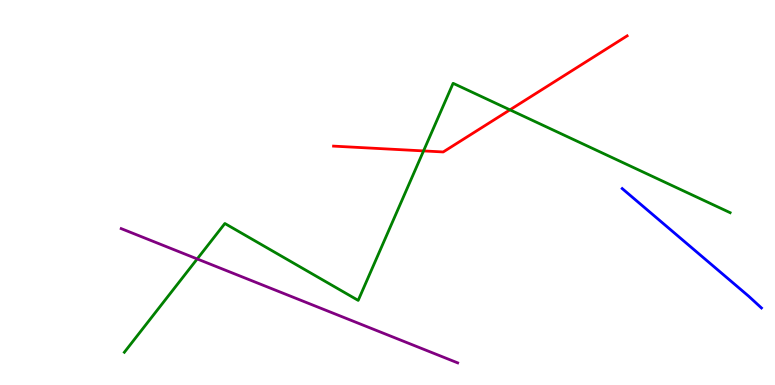[{'lines': ['blue', 'red'], 'intersections': []}, {'lines': ['green', 'red'], 'intersections': [{'x': 5.47, 'y': 6.08}, {'x': 6.58, 'y': 7.15}]}, {'lines': ['purple', 'red'], 'intersections': []}, {'lines': ['blue', 'green'], 'intersections': []}, {'lines': ['blue', 'purple'], 'intersections': []}, {'lines': ['green', 'purple'], 'intersections': [{'x': 2.54, 'y': 3.27}]}]